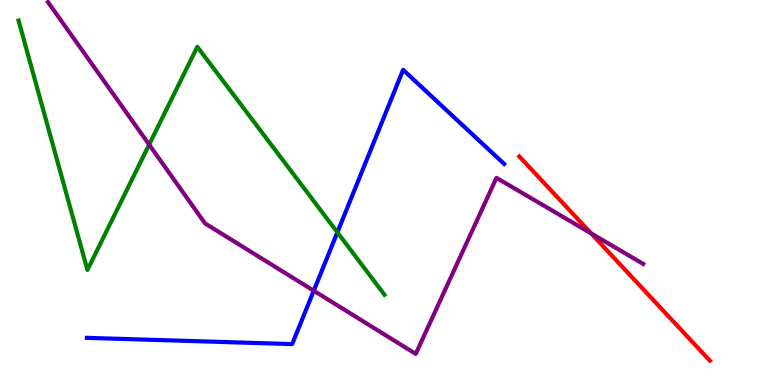[{'lines': ['blue', 'red'], 'intersections': []}, {'lines': ['green', 'red'], 'intersections': []}, {'lines': ['purple', 'red'], 'intersections': [{'x': 7.63, 'y': 3.94}]}, {'lines': ['blue', 'green'], 'intersections': [{'x': 4.35, 'y': 3.96}]}, {'lines': ['blue', 'purple'], 'intersections': [{'x': 4.05, 'y': 2.45}]}, {'lines': ['green', 'purple'], 'intersections': [{'x': 1.92, 'y': 6.24}]}]